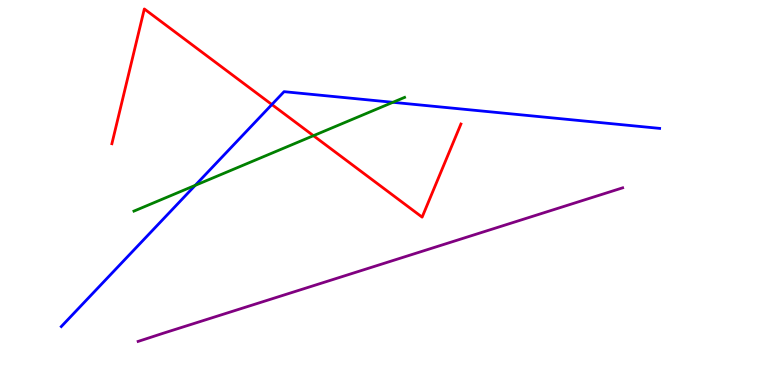[{'lines': ['blue', 'red'], 'intersections': [{'x': 3.51, 'y': 7.28}]}, {'lines': ['green', 'red'], 'intersections': [{'x': 4.04, 'y': 6.48}]}, {'lines': ['purple', 'red'], 'intersections': []}, {'lines': ['blue', 'green'], 'intersections': [{'x': 2.52, 'y': 5.19}, {'x': 5.07, 'y': 7.34}]}, {'lines': ['blue', 'purple'], 'intersections': []}, {'lines': ['green', 'purple'], 'intersections': []}]